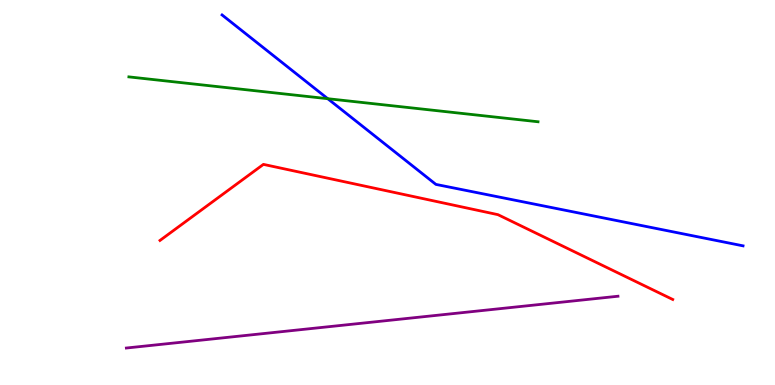[{'lines': ['blue', 'red'], 'intersections': []}, {'lines': ['green', 'red'], 'intersections': []}, {'lines': ['purple', 'red'], 'intersections': []}, {'lines': ['blue', 'green'], 'intersections': [{'x': 4.23, 'y': 7.44}]}, {'lines': ['blue', 'purple'], 'intersections': []}, {'lines': ['green', 'purple'], 'intersections': []}]